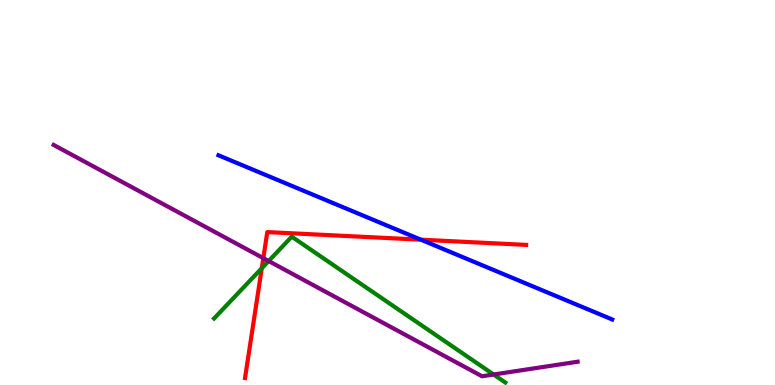[{'lines': ['blue', 'red'], 'intersections': [{'x': 5.43, 'y': 3.77}]}, {'lines': ['green', 'red'], 'intersections': [{'x': 3.38, 'y': 3.03}]}, {'lines': ['purple', 'red'], 'intersections': [{'x': 3.4, 'y': 3.29}]}, {'lines': ['blue', 'green'], 'intersections': []}, {'lines': ['blue', 'purple'], 'intersections': []}, {'lines': ['green', 'purple'], 'intersections': [{'x': 3.47, 'y': 3.22}, {'x': 6.37, 'y': 0.272}]}]